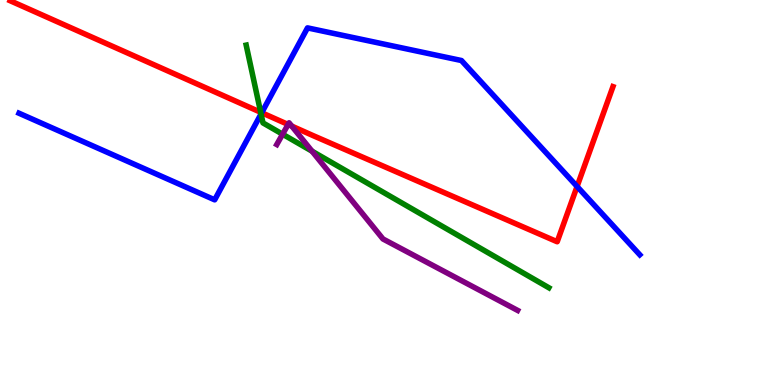[{'lines': ['blue', 'red'], 'intersections': [{'x': 3.38, 'y': 7.07}, {'x': 7.45, 'y': 5.16}]}, {'lines': ['green', 'red'], 'intersections': [{'x': 3.36, 'y': 7.08}]}, {'lines': ['purple', 'red'], 'intersections': [{'x': 3.72, 'y': 6.77}, {'x': 3.76, 'y': 6.72}]}, {'lines': ['blue', 'green'], 'intersections': [{'x': 3.37, 'y': 7.04}]}, {'lines': ['blue', 'purple'], 'intersections': []}, {'lines': ['green', 'purple'], 'intersections': [{'x': 3.65, 'y': 6.51}, {'x': 4.03, 'y': 6.07}]}]